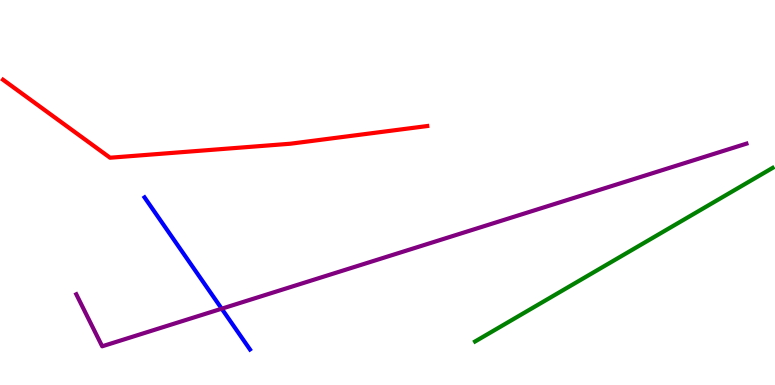[{'lines': ['blue', 'red'], 'intersections': []}, {'lines': ['green', 'red'], 'intersections': []}, {'lines': ['purple', 'red'], 'intersections': []}, {'lines': ['blue', 'green'], 'intersections': []}, {'lines': ['blue', 'purple'], 'intersections': [{'x': 2.86, 'y': 1.98}]}, {'lines': ['green', 'purple'], 'intersections': []}]